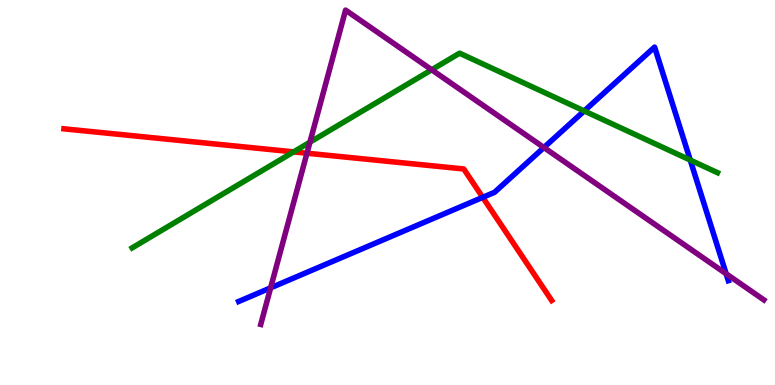[{'lines': ['blue', 'red'], 'intersections': [{'x': 6.23, 'y': 4.87}]}, {'lines': ['green', 'red'], 'intersections': [{'x': 3.79, 'y': 6.06}]}, {'lines': ['purple', 'red'], 'intersections': [{'x': 3.96, 'y': 6.02}]}, {'lines': ['blue', 'green'], 'intersections': [{'x': 7.54, 'y': 7.12}, {'x': 8.91, 'y': 5.84}]}, {'lines': ['blue', 'purple'], 'intersections': [{'x': 3.49, 'y': 2.52}, {'x': 7.02, 'y': 6.17}, {'x': 9.37, 'y': 2.89}]}, {'lines': ['green', 'purple'], 'intersections': [{'x': 4.0, 'y': 6.31}, {'x': 5.57, 'y': 8.19}]}]